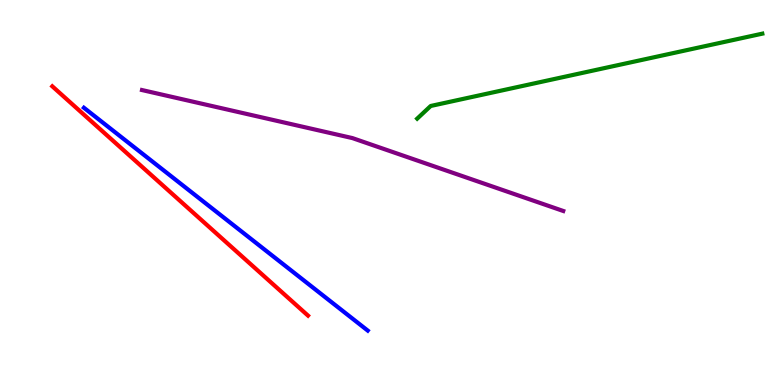[{'lines': ['blue', 'red'], 'intersections': []}, {'lines': ['green', 'red'], 'intersections': []}, {'lines': ['purple', 'red'], 'intersections': []}, {'lines': ['blue', 'green'], 'intersections': []}, {'lines': ['blue', 'purple'], 'intersections': []}, {'lines': ['green', 'purple'], 'intersections': []}]